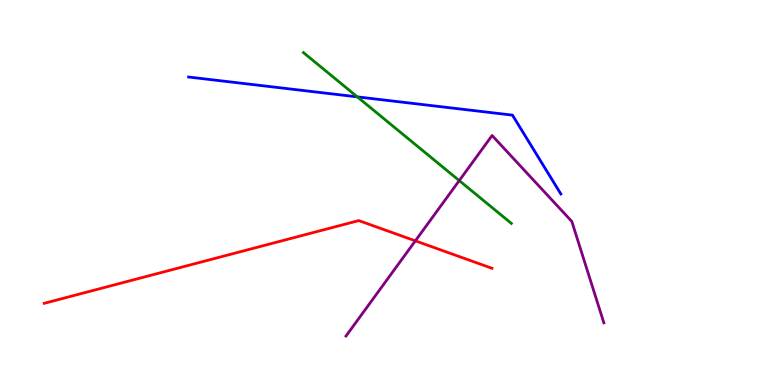[{'lines': ['blue', 'red'], 'intersections': []}, {'lines': ['green', 'red'], 'intersections': []}, {'lines': ['purple', 'red'], 'intersections': [{'x': 5.36, 'y': 3.74}]}, {'lines': ['blue', 'green'], 'intersections': [{'x': 4.61, 'y': 7.48}]}, {'lines': ['blue', 'purple'], 'intersections': []}, {'lines': ['green', 'purple'], 'intersections': [{'x': 5.93, 'y': 5.31}]}]